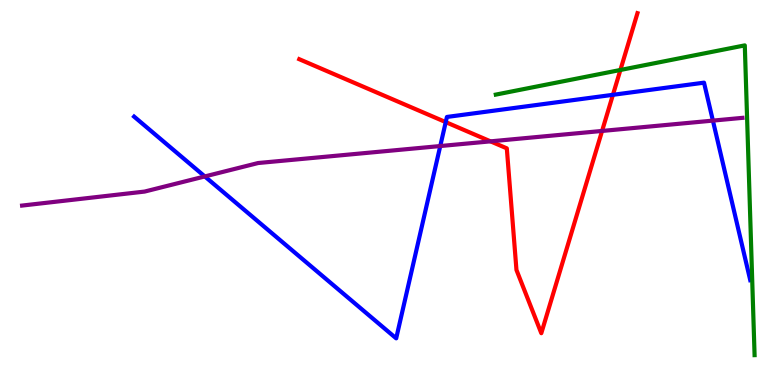[{'lines': ['blue', 'red'], 'intersections': [{'x': 5.75, 'y': 6.83}, {'x': 7.91, 'y': 7.54}]}, {'lines': ['green', 'red'], 'intersections': [{'x': 8.01, 'y': 8.18}]}, {'lines': ['purple', 'red'], 'intersections': [{'x': 6.33, 'y': 6.33}, {'x': 7.77, 'y': 6.6}]}, {'lines': ['blue', 'green'], 'intersections': []}, {'lines': ['blue', 'purple'], 'intersections': [{'x': 2.64, 'y': 5.42}, {'x': 5.68, 'y': 6.21}, {'x': 9.2, 'y': 6.87}]}, {'lines': ['green', 'purple'], 'intersections': []}]